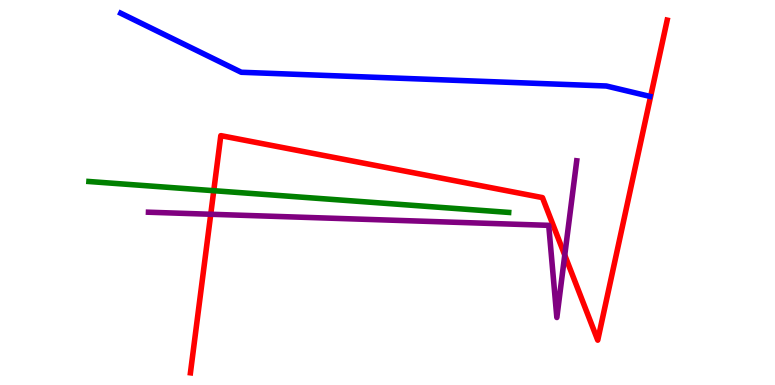[{'lines': ['blue', 'red'], 'intersections': []}, {'lines': ['green', 'red'], 'intersections': [{'x': 2.76, 'y': 5.05}]}, {'lines': ['purple', 'red'], 'intersections': [{'x': 2.72, 'y': 4.43}, {'x': 7.29, 'y': 3.37}]}, {'lines': ['blue', 'green'], 'intersections': []}, {'lines': ['blue', 'purple'], 'intersections': []}, {'lines': ['green', 'purple'], 'intersections': []}]